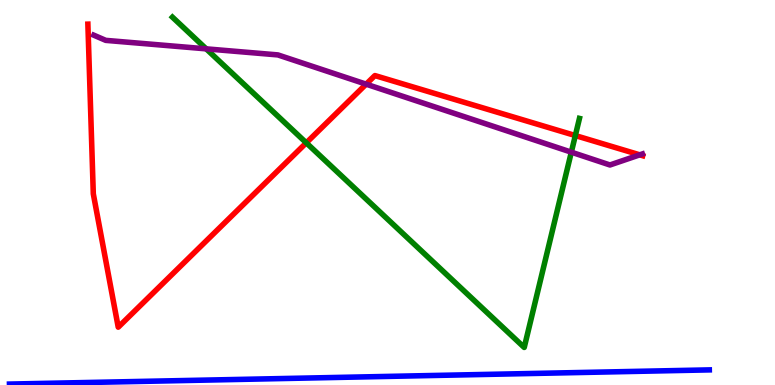[{'lines': ['blue', 'red'], 'intersections': []}, {'lines': ['green', 'red'], 'intersections': [{'x': 3.95, 'y': 6.29}, {'x': 7.42, 'y': 6.48}]}, {'lines': ['purple', 'red'], 'intersections': [{'x': 4.72, 'y': 7.81}, {'x': 8.26, 'y': 5.98}]}, {'lines': ['blue', 'green'], 'intersections': []}, {'lines': ['blue', 'purple'], 'intersections': []}, {'lines': ['green', 'purple'], 'intersections': [{'x': 2.66, 'y': 8.73}, {'x': 7.37, 'y': 6.05}]}]